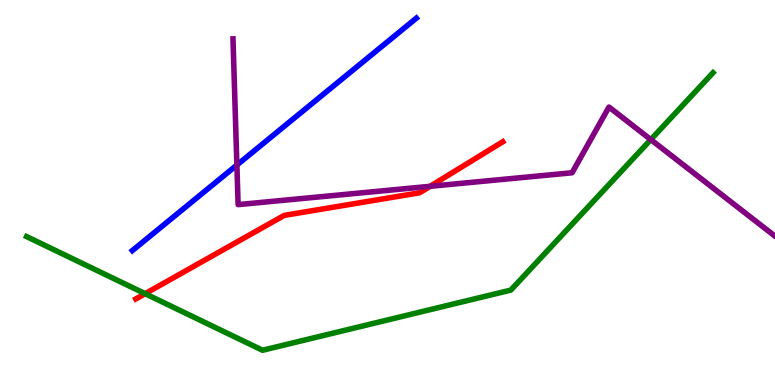[{'lines': ['blue', 'red'], 'intersections': []}, {'lines': ['green', 'red'], 'intersections': [{'x': 1.87, 'y': 2.37}]}, {'lines': ['purple', 'red'], 'intersections': [{'x': 5.55, 'y': 5.16}]}, {'lines': ['blue', 'green'], 'intersections': []}, {'lines': ['blue', 'purple'], 'intersections': [{'x': 3.06, 'y': 5.71}]}, {'lines': ['green', 'purple'], 'intersections': [{'x': 8.4, 'y': 6.37}]}]